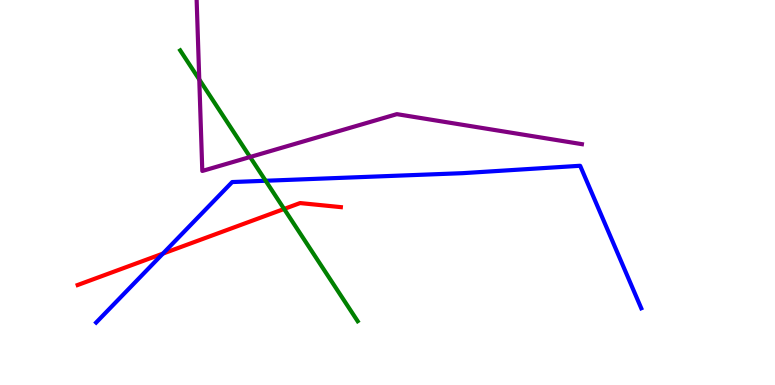[{'lines': ['blue', 'red'], 'intersections': [{'x': 2.1, 'y': 3.41}]}, {'lines': ['green', 'red'], 'intersections': [{'x': 3.67, 'y': 4.57}]}, {'lines': ['purple', 'red'], 'intersections': []}, {'lines': ['blue', 'green'], 'intersections': [{'x': 3.43, 'y': 5.3}]}, {'lines': ['blue', 'purple'], 'intersections': []}, {'lines': ['green', 'purple'], 'intersections': [{'x': 2.57, 'y': 7.94}, {'x': 3.23, 'y': 5.92}]}]